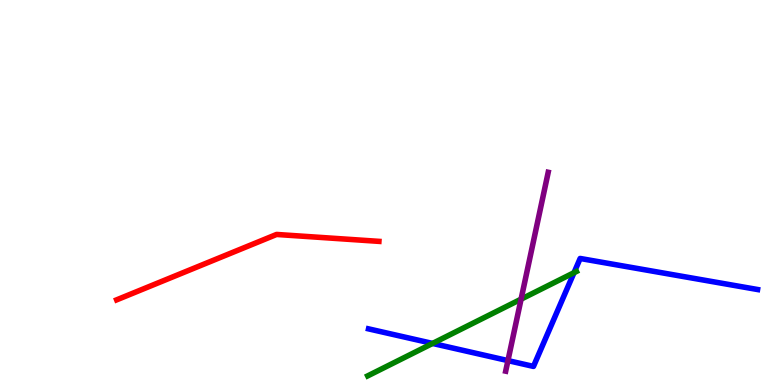[{'lines': ['blue', 'red'], 'intersections': []}, {'lines': ['green', 'red'], 'intersections': []}, {'lines': ['purple', 'red'], 'intersections': []}, {'lines': ['blue', 'green'], 'intersections': [{'x': 5.58, 'y': 1.08}, {'x': 7.41, 'y': 2.92}]}, {'lines': ['blue', 'purple'], 'intersections': [{'x': 6.55, 'y': 0.634}]}, {'lines': ['green', 'purple'], 'intersections': [{'x': 6.72, 'y': 2.23}]}]